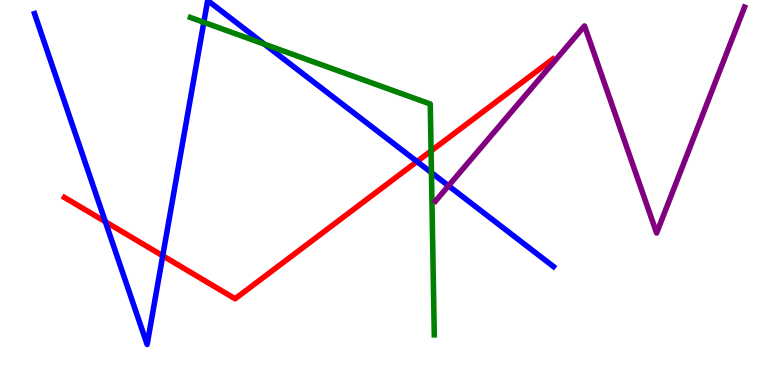[{'lines': ['blue', 'red'], 'intersections': [{'x': 1.36, 'y': 4.24}, {'x': 2.1, 'y': 3.36}, {'x': 5.38, 'y': 5.8}]}, {'lines': ['green', 'red'], 'intersections': [{'x': 5.56, 'y': 6.08}]}, {'lines': ['purple', 'red'], 'intersections': []}, {'lines': ['blue', 'green'], 'intersections': [{'x': 2.63, 'y': 9.42}, {'x': 3.41, 'y': 8.85}, {'x': 5.57, 'y': 5.52}]}, {'lines': ['blue', 'purple'], 'intersections': [{'x': 5.79, 'y': 5.17}]}, {'lines': ['green', 'purple'], 'intersections': []}]